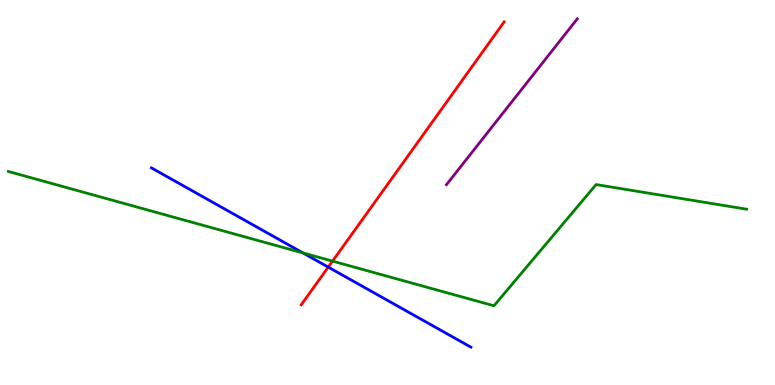[{'lines': ['blue', 'red'], 'intersections': [{'x': 4.24, 'y': 3.06}]}, {'lines': ['green', 'red'], 'intersections': [{'x': 4.29, 'y': 3.22}]}, {'lines': ['purple', 'red'], 'intersections': []}, {'lines': ['blue', 'green'], 'intersections': [{'x': 3.91, 'y': 3.43}]}, {'lines': ['blue', 'purple'], 'intersections': []}, {'lines': ['green', 'purple'], 'intersections': []}]